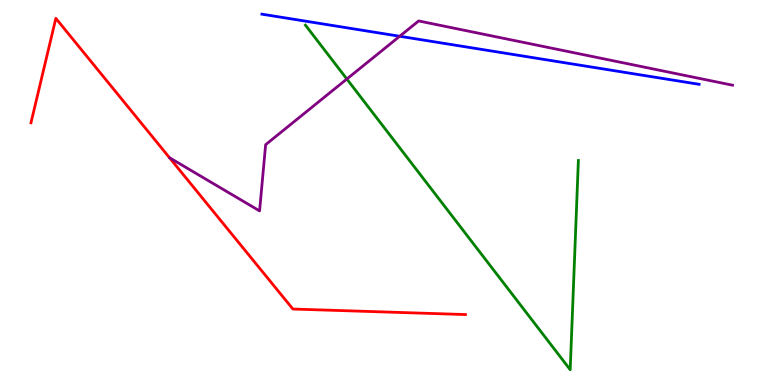[{'lines': ['blue', 'red'], 'intersections': []}, {'lines': ['green', 'red'], 'intersections': []}, {'lines': ['purple', 'red'], 'intersections': []}, {'lines': ['blue', 'green'], 'intersections': []}, {'lines': ['blue', 'purple'], 'intersections': [{'x': 5.16, 'y': 9.06}]}, {'lines': ['green', 'purple'], 'intersections': [{'x': 4.48, 'y': 7.95}]}]